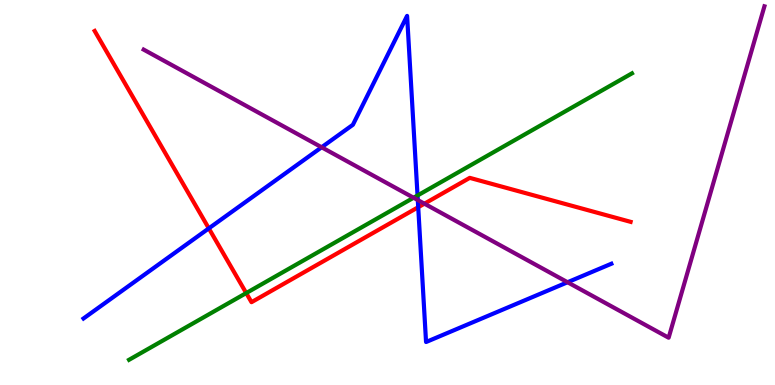[{'lines': ['blue', 'red'], 'intersections': [{'x': 2.69, 'y': 4.07}, {'x': 5.4, 'y': 4.62}]}, {'lines': ['green', 'red'], 'intersections': [{'x': 3.18, 'y': 2.39}]}, {'lines': ['purple', 'red'], 'intersections': [{'x': 5.48, 'y': 4.71}]}, {'lines': ['blue', 'green'], 'intersections': [{'x': 5.39, 'y': 4.92}]}, {'lines': ['blue', 'purple'], 'intersections': [{'x': 4.15, 'y': 6.17}, {'x': 5.39, 'y': 4.8}, {'x': 7.32, 'y': 2.67}]}, {'lines': ['green', 'purple'], 'intersections': [{'x': 5.34, 'y': 4.86}]}]